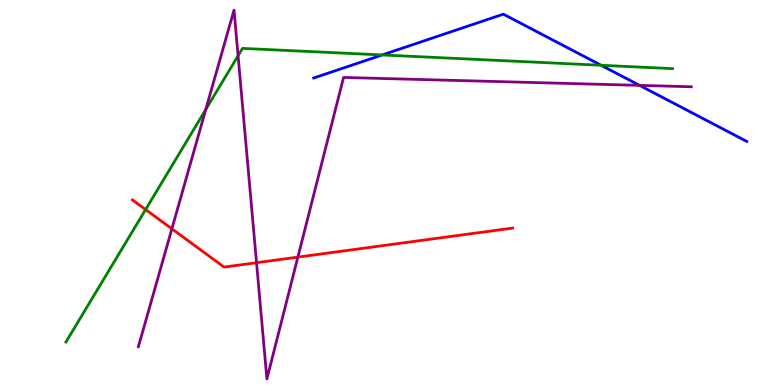[{'lines': ['blue', 'red'], 'intersections': []}, {'lines': ['green', 'red'], 'intersections': [{'x': 1.88, 'y': 4.56}]}, {'lines': ['purple', 'red'], 'intersections': [{'x': 2.22, 'y': 4.06}, {'x': 3.31, 'y': 3.18}, {'x': 3.84, 'y': 3.32}]}, {'lines': ['blue', 'green'], 'intersections': [{'x': 4.93, 'y': 8.57}, {'x': 7.76, 'y': 8.3}]}, {'lines': ['blue', 'purple'], 'intersections': [{'x': 8.25, 'y': 7.78}]}, {'lines': ['green', 'purple'], 'intersections': [{'x': 2.66, 'y': 7.16}, {'x': 3.07, 'y': 8.55}]}]